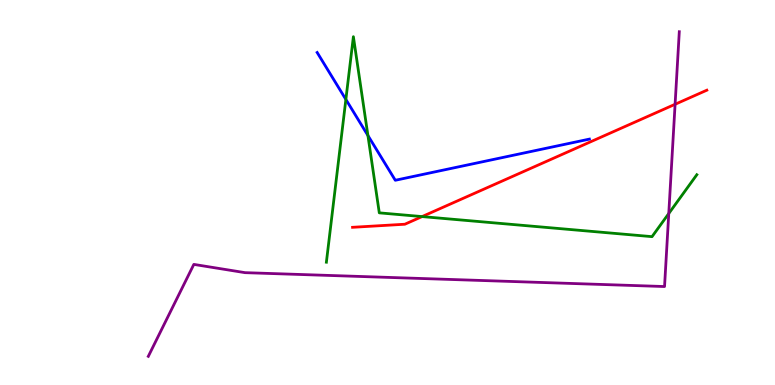[{'lines': ['blue', 'red'], 'intersections': []}, {'lines': ['green', 'red'], 'intersections': [{'x': 5.45, 'y': 4.37}]}, {'lines': ['purple', 'red'], 'intersections': [{'x': 8.71, 'y': 7.29}]}, {'lines': ['blue', 'green'], 'intersections': [{'x': 4.46, 'y': 7.42}, {'x': 4.75, 'y': 6.48}]}, {'lines': ['blue', 'purple'], 'intersections': []}, {'lines': ['green', 'purple'], 'intersections': [{'x': 8.63, 'y': 4.45}]}]